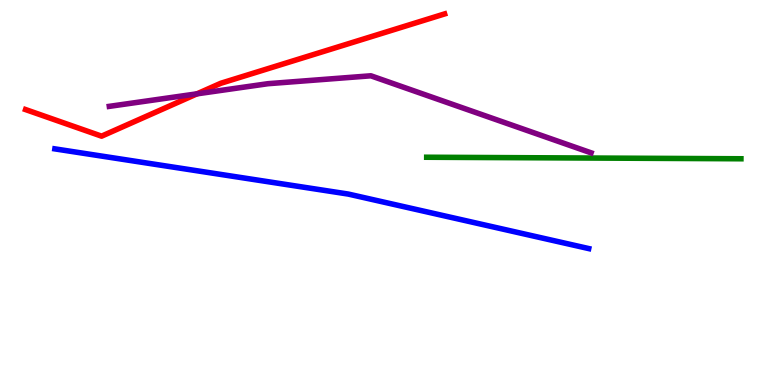[{'lines': ['blue', 'red'], 'intersections': []}, {'lines': ['green', 'red'], 'intersections': []}, {'lines': ['purple', 'red'], 'intersections': [{'x': 2.54, 'y': 7.56}]}, {'lines': ['blue', 'green'], 'intersections': []}, {'lines': ['blue', 'purple'], 'intersections': []}, {'lines': ['green', 'purple'], 'intersections': []}]